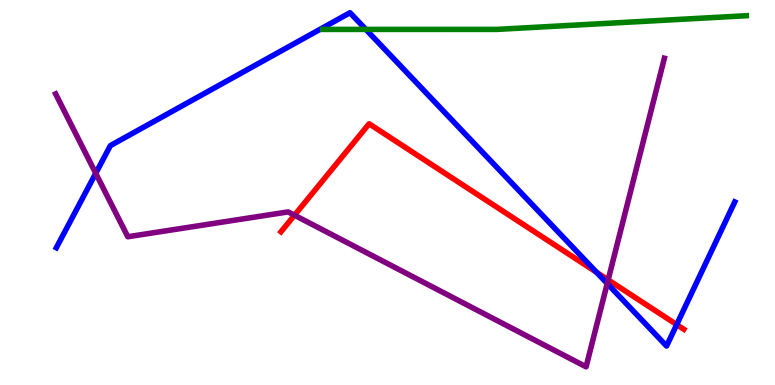[{'lines': ['blue', 'red'], 'intersections': [{'x': 7.7, 'y': 2.93}, {'x': 8.73, 'y': 1.57}]}, {'lines': ['green', 'red'], 'intersections': []}, {'lines': ['purple', 'red'], 'intersections': [{'x': 3.8, 'y': 4.41}, {'x': 7.85, 'y': 2.73}]}, {'lines': ['blue', 'green'], 'intersections': [{'x': 4.72, 'y': 9.24}]}, {'lines': ['blue', 'purple'], 'intersections': [{'x': 1.24, 'y': 5.5}, {'x': 7.84, 'y': 2.64}]}, {'lines': ['green', 'purple'], 'intersections': []}]